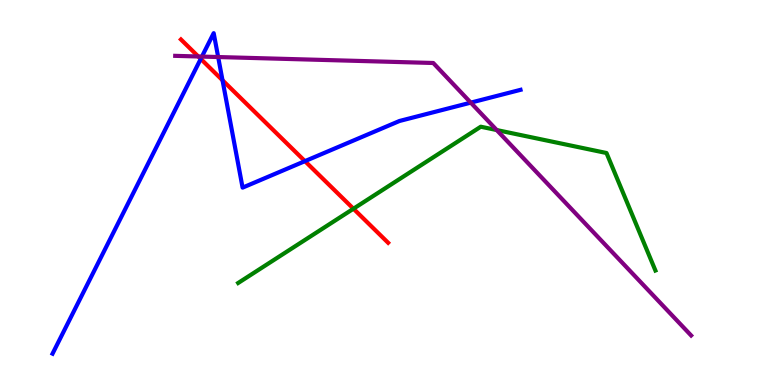[{'lines': ['blue', 'red'], 'intersections': [{'x': 2.59, 'y': 8.47}, {'x': 2.87, 'y': 7.92}, {'x': 3.93, 'y': 5.81}]}, {'lines': ['green', 'red'], 'intersections': [{'x': 4.56, 'y': 4.58}]}, {'lines': ['purple', 'red'], 'intersections': [{'x': 2.56, 'y': 8.53}]}, {'lines': ['blue', 'green'], 'intersections': []}, {'lines': ['blue', 'purple'], 'intersections': [{'x': 2.61, 'y': 8.53}, {'x': 2.82, 'y': 8.52}, {'x': 6.07, 'y': 7.33}]}, {'lines': ['green', 'purple'], 'intersections': [{'x': 6.41, 'y': 6.62}]}]